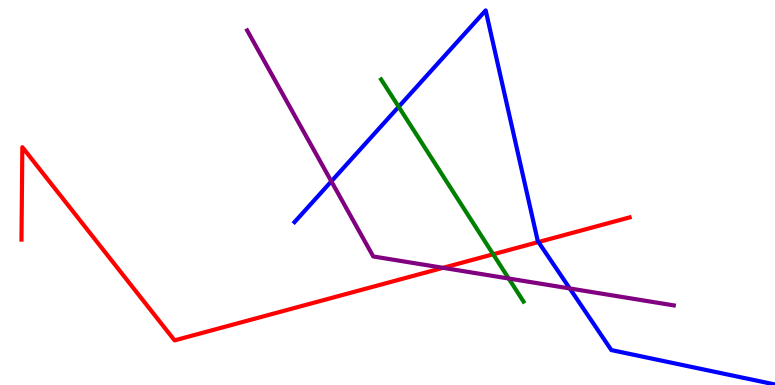[{'lines': ['blue', 'red'], 'intersections': [{'x': 6.95, 'y': 3.71}]}, {'lines': ['green', 'red'], 'intersections': [{'x': 6.36, 'y': 3.4}]}, {'lines': ['purple', 'red'], 'intersections': [{'x': 5.72, 'y': 3.04}]}, {'lines': ['blue', 'green'], 'intersections': [{'x': 5.14, 'y': 7.23}]}, {'lines': ['blue', 'purple'], 'intersections': [{'x': 4.28, 'y': 5.29}, {'x': 7.35, 'y': 2.51}]}, {'lines': ['green', 'purple'], 'intersections': [{'x': 6.56, 'y': 2.77}]}]